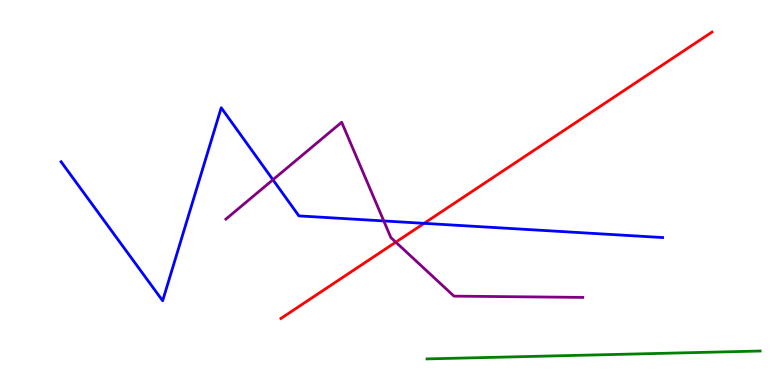[{'lines': ['blue', 'red'], 'intersections': [{'x': 5.47, 'y': 4.2}]}, {'lines': ['green', 'red'], 'intersections': []}, {'lines': ['purple', 'red'], 'intersections': [{'x': 5.11, 'y': 3.71}]}, {'lines': ['blue', 'green'], 'intersections': []}, {'lines': ['blue', 'purple'], 'intersections': [{'x': 3.52, 'y': 5.33}, {'x': 4.95, 'y': 4.26}]}, {'lines': ['green', 'purple'], 'intersections': []}]